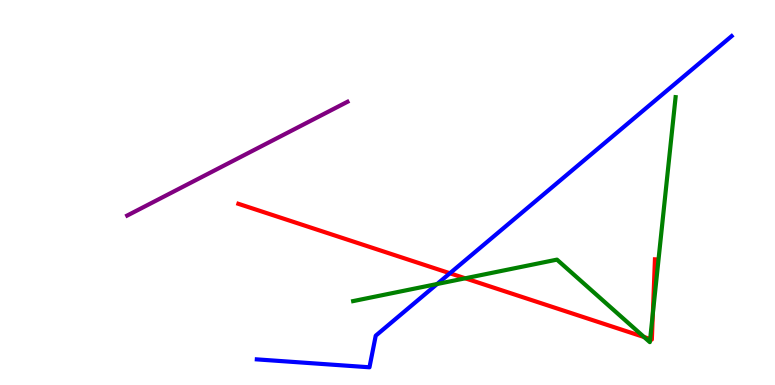[{'lines': ['blue', 'red'], 'intersections': [{'x': 5.81, 'y': 2.9}]}, {'lines': ['green', 'red'], 'intersections': [{'x': 6.0, 'y': 2.77}, {'x': 8.31, 'y': 1.25}, {'x': 8.39, 'y': 1.19}, {'x': 8.42, 'y': 1.86}]}, {'lines': ['purple', 'red'], 'intersections': []}, {'lines': ['blue', 'green'], 'intersections': [{'x': 5.64, 'y': 2.62}]}, {'lines': ['blue', 'purple'], 'intersections': []}, {'lines': ['green', 'purple'], 'intersections': []}]